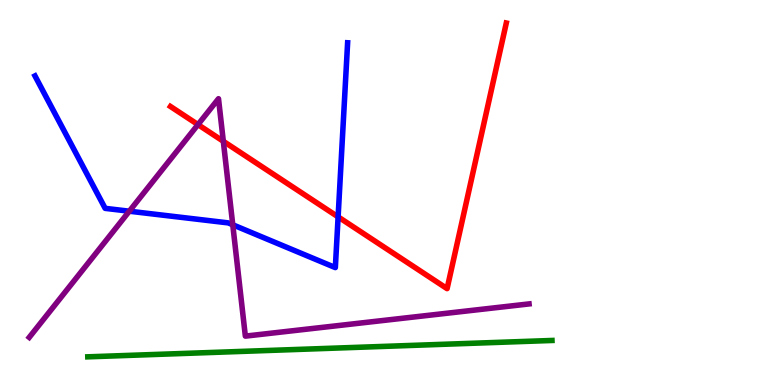[{'lines': ['blue', 'red'], 'intersections': [{'x': 4.36, 'y': 4.37}]}, {'lines': ['green', 'red'], 'intersections': []}, {'lines': ['purple', 'red'], 'intersections': [{'x': 2.55, 'y': 6.76}, {'x': 2.88, 'y': 6.33}]}, {'lines': ['blue', 'green'], 'intersections': []}, {'lines': ['blue', 'purple'], 'intersections': [{'x': 1.67, 'y': 4.51}, {'x': 3.0, 'y': 4.16}]}, {'lines': ['green', 'purple'], 'intersections': []}]